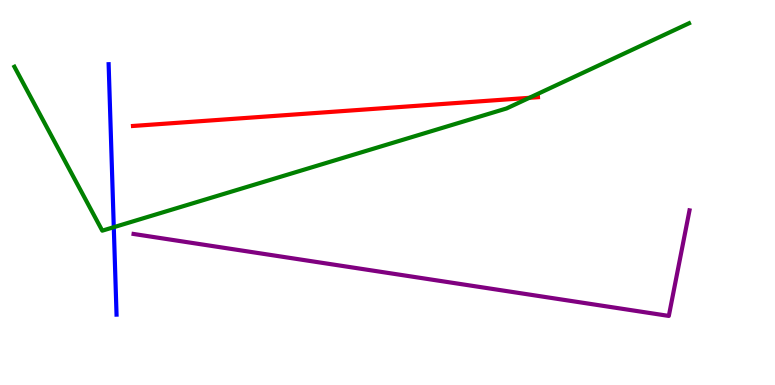[{'lines': ['blue', 'red'], 'intersections': []}, {'lines': ['green', 'red'], 'intersections': [{'x': 6.83, 'y': 7.46}]}, {'lines': ['purple', 'red'], 'intersections': []}, {'lines': ['blue', 'green'], 'intersections': [{'x': 1.47, 'y': 4.1}]}, {'lines': ['blue', 'purple'], 'intersections': []}, {'lines': ['green', 'purple'], 'intersections': []}]